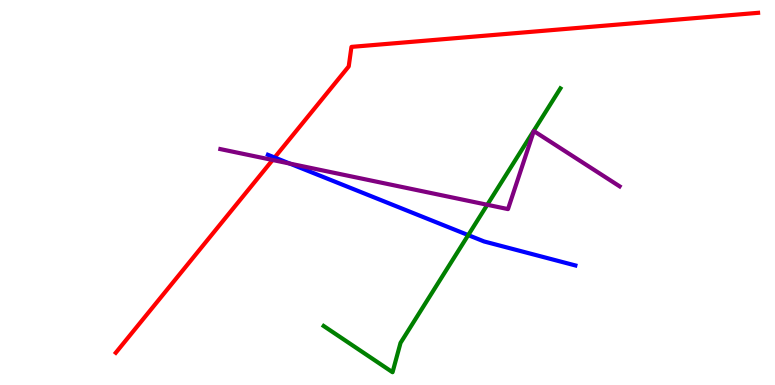[{'lines': ['blue', 'red'], 'intersections': [{'x': 3.54, 'y': 5.91}]}, {'lines': ['green', 'red'], 'intersections': []}, {'lines': ['purple', 'red'], 'intersections': [{'x': 3.52, 'y': 5.84}]}, {'lines': ['blue', 'green'], 'intersections': [{'x': 6.04, 'y': 3.89}]}, {'lines': ['blue', 'purple'], 'intersections': [{'x': 3.74, 'y': 5.75}]}, {'lines': ['green', 'purple'], 'intersections': [{'x': 6.29, 'y': 4.68}]}]